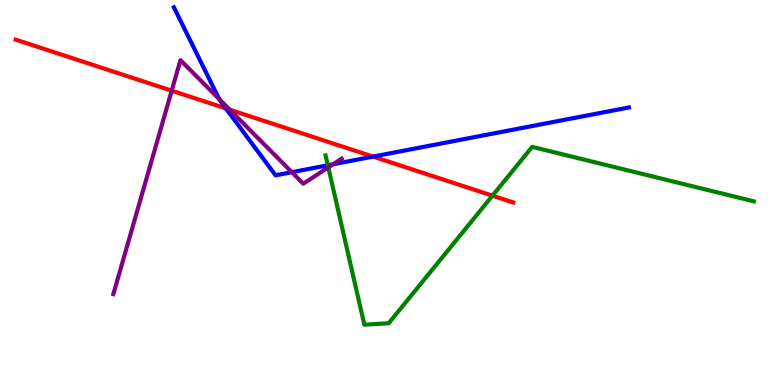[{'lines': ['blue', 'red'], 'intersections': [{'x': 2.91, 'y': 7.18}, {'x': 4.81, 'y': 5.93}]}, {'lines': ['green', 'red'], 'intersections': [{'x': 6.35, 'y': 4.92}]}, {'lines': ['purple', 'red'], 'intersections': [{'x': 2.22, 'y': 7.64}, {'x': 2.96, 'y': 7.15}]}, {'lines': ['blue', 'green'], 'intersections': [{'x': 4.23, 'y': 5.71}]}, {'lines': ['blue', 'purple'], 'intersections': [{'x': 2.83, 'y': 7.43}, {'x': 3.77, 'y': 5.53}, {'x': 4.3, 'y': 5.73}]}, {'lines': ['green', 'purple'], 'intersections': [{'x': 4.24, 'y': 5.65}]}]